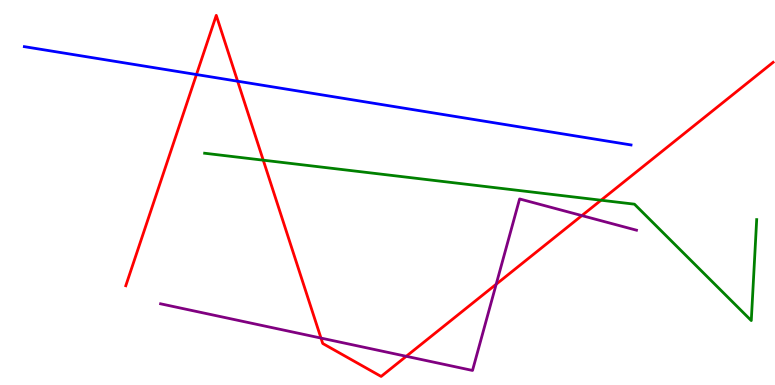[{'lines': ['blue', 'red'], 'intersections': [{'x': 2.53, 'y': 8.06}, {'x': 3.07, 'y': 7.89}]}, {'lines': ['green', 'red'], 'intersections': [{'x': 3.4, 'y': 5.84}, {'x': 7.76, 'y': 4.8}]}, {'lines': ['purple', 'red'], 'intersections': [{'x': 4.14, 'y': 1.22}, {'x': 5.24, 'y': 0.746}, {'x': 6.4, 'y': 2.62}, {'x': 7.51, 'y': 4.4}]}, {'lines': ['blue', 'green'], 'intersections': []}, {'lines': ['blue', 'purple'], 'intersections': []}, {'lines': ['green', 'purple'], 'intersections': []}]